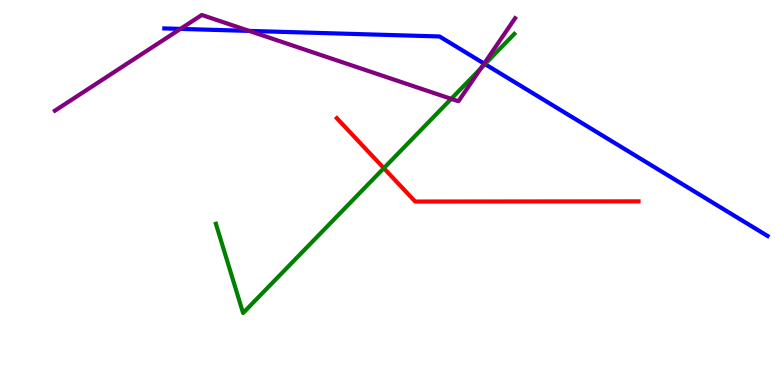[{'lines': ['blue', 'red'], 'intersections': []}, {'lines': ['green', 'red'], 'intersections': [{'x': 4.95, 'y': 5.63}]}, {'lines': ['purple', 'red'], 'intersections': []}, {'lines': ['blue', 'green'], 'intersections': [{'x': 6.26, 'y': 8.34}]}, {'lines': ['blue', 'purple'], 'intersections': [{'x': 2.33, 'y': 9.25}, {'x': 3.22, 'y': 9.2}, {'x': 6.25, 'y': 8.35}]}, {'lines': ['green', 'purple'], 'intersections': [{'x': 5.82, 'y': 7.43}, {'x': 6.21, 'y': 8.23}]}]